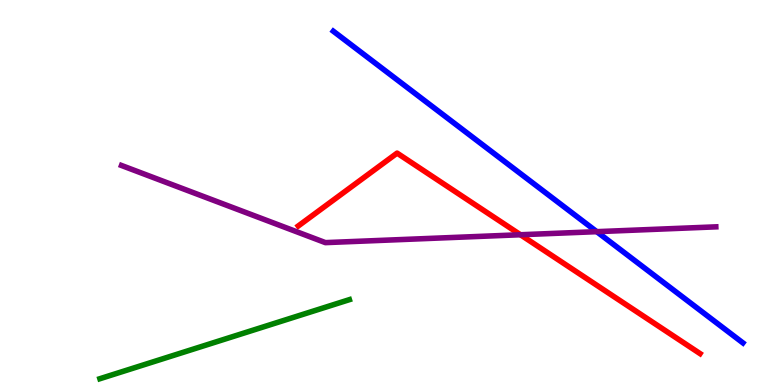[{'lines': ['blue', 'red'], 'intersections': []}, {'lines': ['green', 'red'], 'intersections': []}, {'lines': ['purple', 'red'], 'intersections': [{'x': 6.72, 'y': 3.9}]}, {'lines': ['blue', 'green'], 'intersections': []}, {'lines': ['blue', 'purple'], 'intersections': [{'x': 7.7, 'y': 3.98}]}, {'lines': ['green', 'purple'], 'intersections': []}]